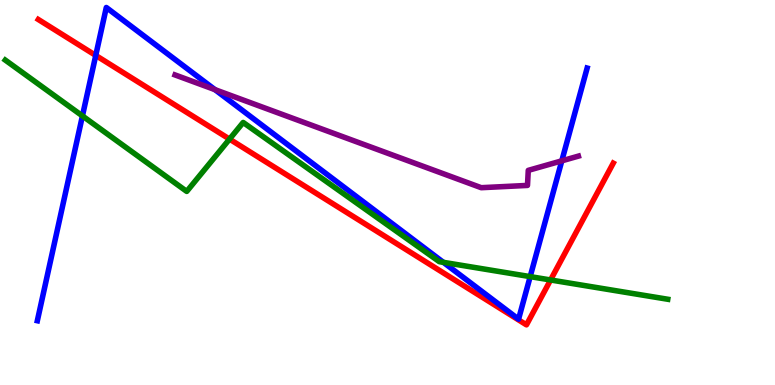[{'lines': ['blue', 'red'], 'intersections': [{'x': 1.24, 'y': 8.56}]}, {'lines': ['green', 'red'], 'intersections': [{'x': 2.96, 'y': 6.39}, {'x': 7.1, 'y': 2.73}]}, {'lines': ['purple', 'red'], 'intersections': []}, {'lines': ['blue', 'green'], 'intersections': [{'x': 1.06, 'y': 6.99}, {'x': 5.72, 'y': 3.19}, {'x': 6.84, 'y': 2.82}]}, {'lines': ['blue', 'purple'], 'intersections': [{'x': 2.77, 'y': 7.67}, {'x': 7.25, 'y': 5.82}]}, {'lines': ['green', 'purple'], 'intersections': []}]